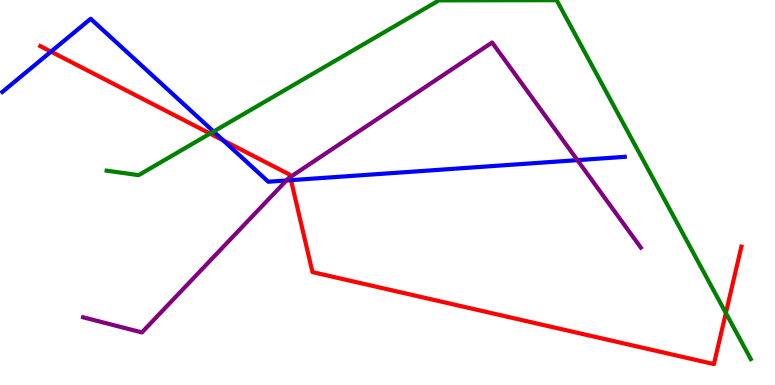[{'lines': ['blue', 'red'], 'intersections': [{'x': 0.658, 'y': 8.66}, {'x': 2.88, 'y': 6.35}, {'x': 3.75, 'y': 5.32}]}, {'lines': ['green', 'red'], 'intersections': [{'x': 2.71, 'y': 6.53}, {'x': 9.37, 'y': 1.87}]}, {'lines': ['purple', 'red'], 'intersections': [{'x': 3.75, 'y': 5.4}]}, {'lines': ['blue', 'green'], 'intersections': [{'x': 2.76, 'y': 6.58}]}, {'lines': ['blue', 'purple'], 'intersections': [{'x': 3.7, 'y': 5.31}, {'x': 7.45, 'y': 5.84}]}, {'lines': ['green', 'purple'], 'intersections': []}]